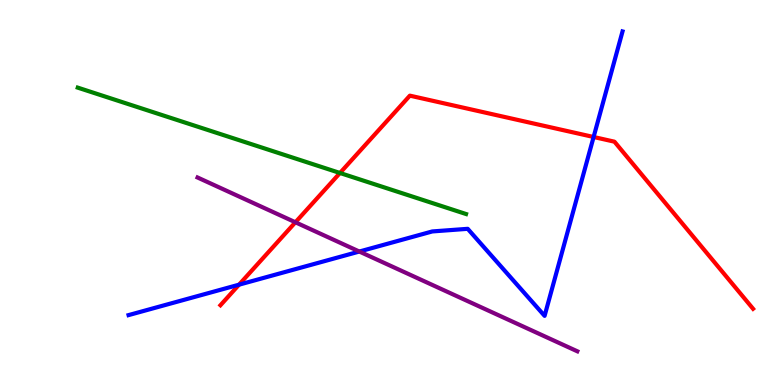[{'lines': ['blue', 'red'], 'intersections': [{'x': 3.08, 'y': 2.61}, {'x': 7.66, 'y': 6.44}]}, {'lines': ['green', 'red'], 'intersections': [{'x': 4.39, 'y': 5.51}]}, {'lines': ['purple', 'red'], 'intersections': [{'x': 3.81, 'y': 4.23}]}, {'lines': ['blue', 'green'], 'intersections': []}, {'lines': ['blue', 'purple'], 'intersections': [{'x': 4.64, 'y': 3.47}]}, {'lines': ['green', 'purple'], 'intersections': []}]